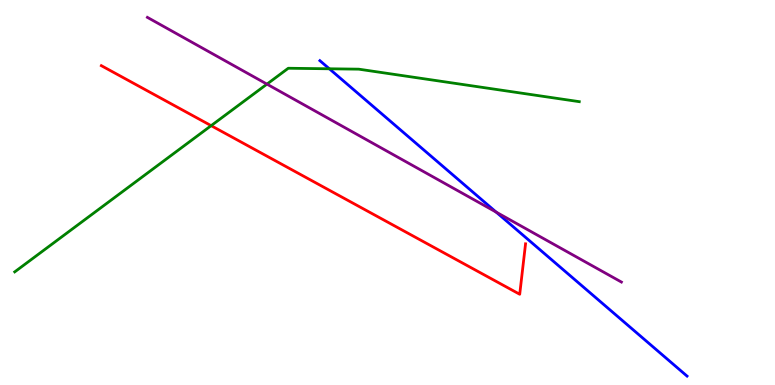[{'lines': ['blue', 'red'], 'intersections': []}, {'lines': ['green', 'red'], 'intersections': [{'x': 2.72, 'y': 6.74}]}, {'lines': ['purple', 'red'], 'intersections': []}, {'lines': ['blue', 'green'], 'intersections': [{'x': 4.25, 'y': 8.21}]}, {'lines': ['blue', 'purple'], 'intersections': [{'x': 6.4, 'y': 4.49}]}, {'lines': ['green', 'purple'], 'intersections': [{'x': 3.44, 'y': 7.81}]}]